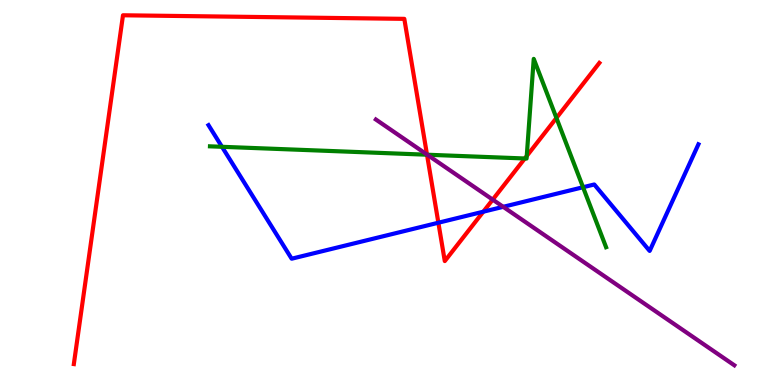[{'lines': ['blue', 'red'], 'intersections': [{'x': 5.66, 'y': 4.21}, {'x': 6.24, 'y': 4.5}]}, {'lines': ['green', 'red'], 'intersections': [{'x': 5.51, 'y': 5.98}, {'x': 6.77, 'y': 5.88}, {'x': 6.8, 'y': 5.95}, {'x': 7.18, 'y': 6.94}]}, {'lines': ['purple', 'red'], 'intersections': [{'x': 5.51, 'y': 5.99}, {'x': 6.36, 'y': 4.81}]}, {'lines': ['blue', 'green'], 'intersections': [{'x': 2.86, 'y': 6.19}, {'x': 7.52, 'y': 5.14}]}, {'lines': ['blue', 'purple'], 'intersections': [{'x': 6.49, 'y': 4.63}]}, {'lines': ['green', 'purple'], 'intersections': [{'x': 5.51, 'y': 5.98}]}]